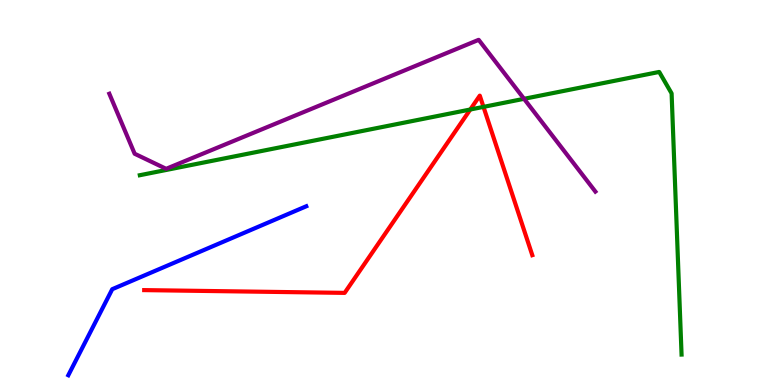[{'lines': ['blue', 'red'], 'intersections': []}, {'lines': ['green', 'red'], 'intersections': [{'x': 6.07, 'y': 7.16}, {'x': 6.24, 'y': 7.22}]}, {'lines': ['purple', 'red'], 'intersections': []}, {'lines': ['blue', 'green'], 'intersections': []}, {'lines': ['blue', 'purple'], 'intersections': []}, {'lines': ['green', 'purple'], 'intersections': [{'x': 6.76, 'y': 7.43}]}]